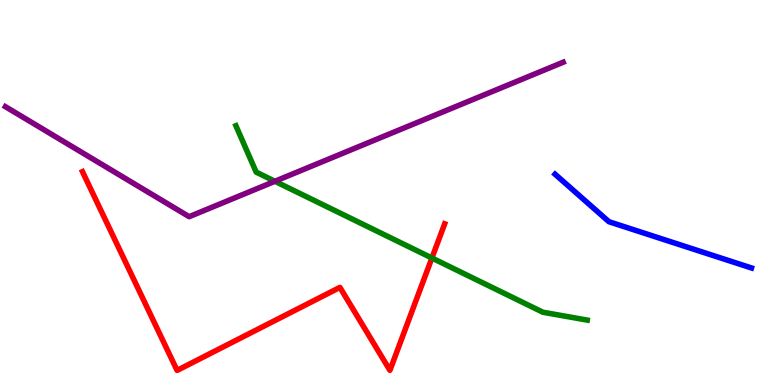[{'lines': ['blue', 'red'], 'intersections': []}, {'lines': ['green', 'red'], 'intersections': [{'x': 5.57, 'y': 3.3}]}, {'lines': ['purple', 'red'], 'intersections': []}, {'lines': ['blue', 'green'], 'intersections': []}, {'lines': ['blue', 'purple'], 'intersections': []}, {'lines': ['green', 'purple'], 'intersections': [{'x': 3.55, 'y': 5.29}]}]